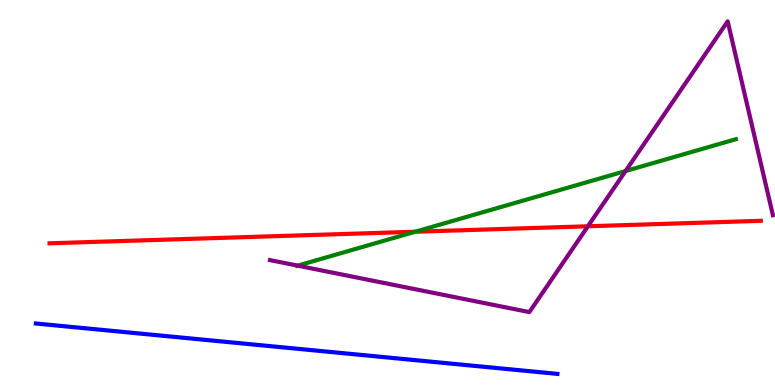[{'lines': ['blue', 'red'], 'intersections': []}, {'lines': ['green', 'red'], 'intersections': [{'x': 5.36, 'y': 3.98}]}, {'lines': ['purple', 'red'], 'intersections': [{'x': 7.59, 'y': 4.12}]}, {'lines': ['blue', 'green'], 'intersections': []}, {'lines': ['blue', 'purple'], 'intersections': []}, {'lines': ['green', 'purple'], 'intersections': [{'x': 3.84, 'y': 3.1}, {'x': 8.07, 'y': 5.56}]}]